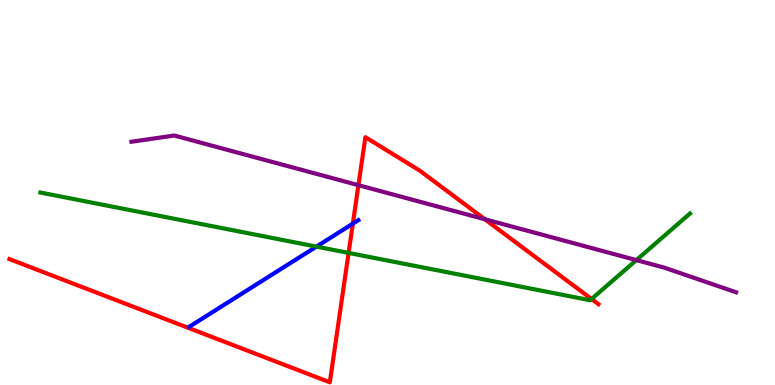[{'lines': ['blue', 'red'], 'intersections': [{'x': 4.55, 'y': 4.19}]}, {'lines': ['green', 'red'], 'intersections': [{'x': 4.5, 'y': 3.43}, {'x': 7.63, 'y': 2.23}]}, {'lines': ['purple', 'red'], 'intersections': [{'x': 4.62, 'y': 5.19}, {'x': 6.26, 'y': 4.3}]}, {'lines': ['blue', 'green'], 'intersections': [{'x': 4.08, 'y': 3.59}]}, {'lines': ['blue', 'purple'], 'intersections': []}, {'lines': ['green', 'purple'], 'intersections': [{'x': 8.21, 'y': 3.24}]}]